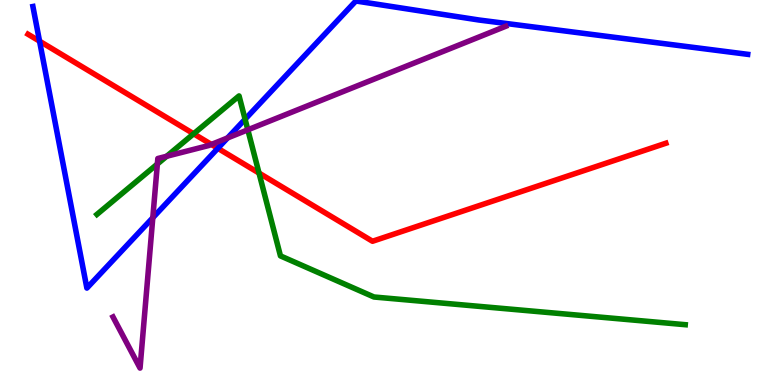[{'lines': ['blue', 'red'], 'intersections': [{'x': 0.51, 'y': 8.93}, {'x': 2.81, 'y': 6.15}]}, {'lines': ['green', 'red'], 'intersections': [{'x': 2.5, 'y': 6.53}, {'x': 3.34, 'y': 5.5}]}, {'lines': ['purple', 'red'], 'intersections': [{'x': 2.73, 'y': 6.25}]}, {'lines': ['blue', 'green'], 'intersections': [{'x': 3.16, 'y': 6.9}]}, {'lines': ['blue', 'purple'], 'intersections': [{'x': 1.97, 'y': 4.34}, {'x': 2.94, 'y': 6.42}]}, {'lines': ['green', 'purple'], 'intersections': [{'x': 2.03, 'y': 5.74}, {'x': 2.15, 'y': 5.94}, {'x': 3.2, 'y': 6.63}]}]